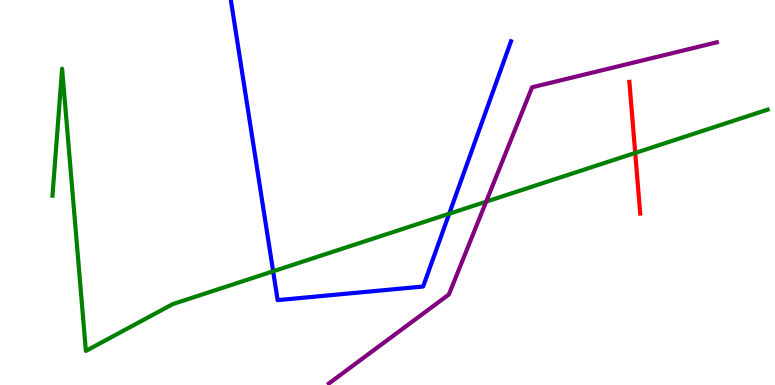[{'lines': ['blue', 'red'], 'intersections': []}, {'lines': ['green', 'red'], 'intersections': [{'x': 8.2, 'y': 6.03}]}, {'lines': ['purple', 'red'], 'intersections': []}, {'lines': ['blue', 'green'], 'intersections': [{'x': 3.52, 'y': 2.95}, {'x': 5.8, 'y': 4.45}]}, {'lines': ['blue', 'purple'], 'intersections': []}, {'lines': ['green', 'purple'], 'intersections': [{'x': 6.27, 'y': 4.76}]}]